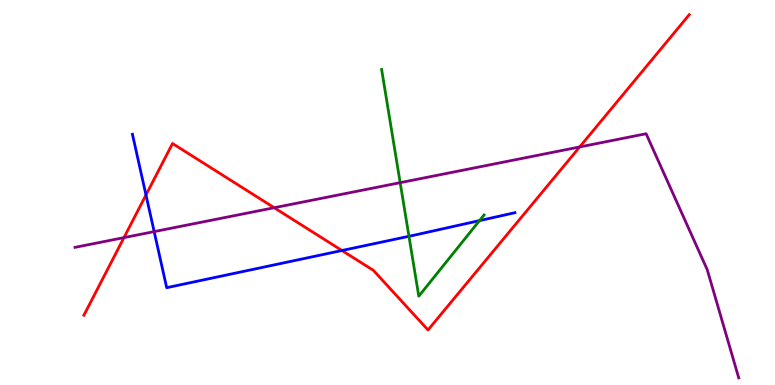[{'lines': ['blue', 'red'], 'intersections': [{'x': 1.88, 'y': 4.94}, {'x': 4.41, 'y': 3.49}]}, {'lines': ['green', 'red'], 'intersections': []}, {'lines': ['purple', 'red'], 'intersections': [{'x': 1.6, 'y': 3.83}, {'x': 3.54, 'y': 4.6}, {'x': 7.48, 'y': 6.18}]}, {'lines': ['blue', 'green'], 'intersections': [{'x': 5.28, 'y': 3.86}, {'x': 6.19, 'y': 4.27}]}, {'lines': ['blue', 'purple'], 'intersections': [{'x': 1.99, 'y': 3.98}]}, {'lines': ['green', 'purple'], 'intersections': [{'x': 5.16, 'y': 5.26}]}]